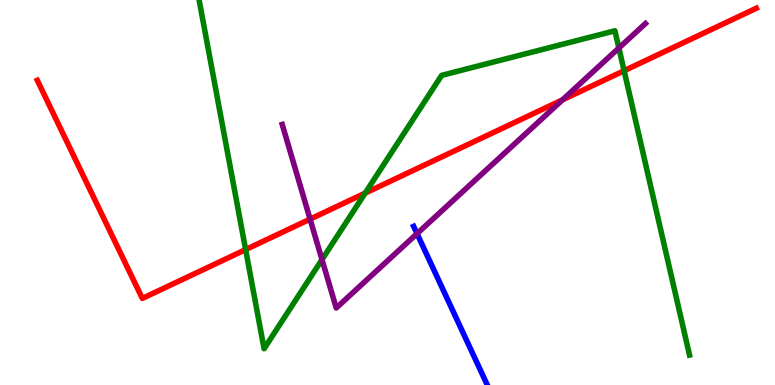[{'lines': ['blue', 'red'], 'intersections': []}, {'lines': ['green', 'red'], 'intersections': [{'x': 3.17, 'y': 3.52}, {'x': 4.71, 'y': 4.98}, {'x': 8.05, 'y': 8.16}]}, {'lines': ['purple', 'red'], 'intersections': [{'x': 4.0, 'y': 4.31}, {'x': 7.26, 'y': 7.41}]}, {'lines': ['blue', 'green'], 'intersections': []}, {'lines': ['blue', 'purple'], 'intersections': [{'x': 5.38, 'y': 3.93}]}, {'lines': ['green', 'purple'], 'intersections': [{'x': 4.15, 'y': 3.26}, {'x': 7.99, 'y': 8.75}]}]